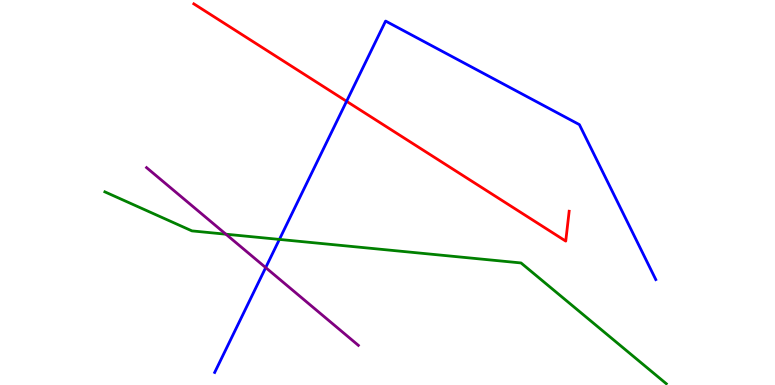[{'lines': ['blue', 'red'], 'intersections': [{'x': 4.47, 'y': 7.37}]}, {'lines': ['green', 'red'], 'intersections': []}, {'lines': ['purple', 'red'], 'intersections': []}, {'lines': ['blue', 'green'], 'intersections': [{'x': 3.61, 'y': 3.78}]}, {'lines': ['blue', 'purple'], 'intersections': [{'x': 3.43, 'y': 3.05}]}, {'lines': ['green', 'purple'], 'intersections': [{'x': 2.91, 'y': 3.92}]}]